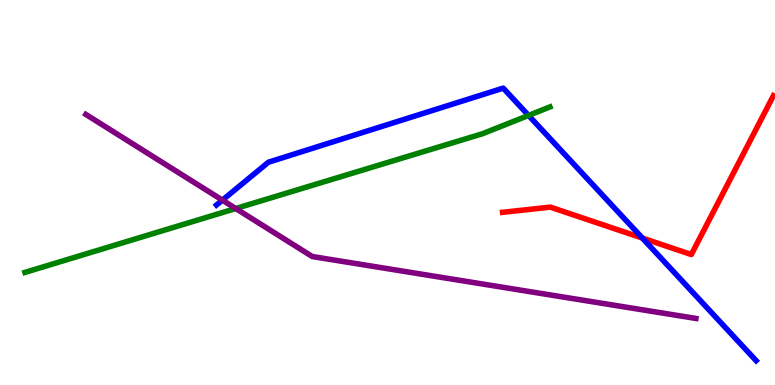[{'lines': ['blue', 'red'], 'intersections': [{'x': 8.29, 'y': 3.82}]}, {'lines': ['green', 'red'], 'intersections': []}, {'lines': ['purple', 'red'], 'intersections': []}, {'lines': ['blue', 'green'], 'intersections': [{'x': 6.82, 'y': 7.0}]}, {'lines': ['blue', 'purple'], 'intersections': [{'x': 2.87, 'y': 4.8}]}, {'lines': ['green', 'purple'], 'intersections': [{'x': 3.04, 'y': 4.58}]}]